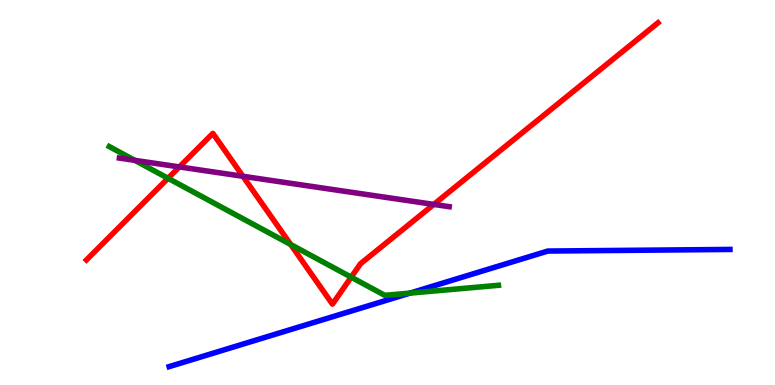[{'lines': ['blue', 'red'], 'intersections': []}, {'lines': ['green', 'red'], 'intersections': [{'x': 2.17, 'y': 5.37}, {'x': 3.75, 'y': 3.65}, {'x': 4.53, 'y': 2.8}]}, {'lines': ['purple', 'red'], 'intersections': [{'x': 2.31, 'y': 5.66}, {'x': 3.13, 'y': 5.42}, {'x': 5.6, 'y': 4.69}]}, {'lines': ['blue', 'green'], 'intersections': [{'x': 5.29, 'y': 2.39}]}, {'lines': ['blue', 'purple'], 'intersections': []}, {'lines': ['green', 'purple'], 'intersections': [{'x': 1.74, 'y': 5.84}]}]